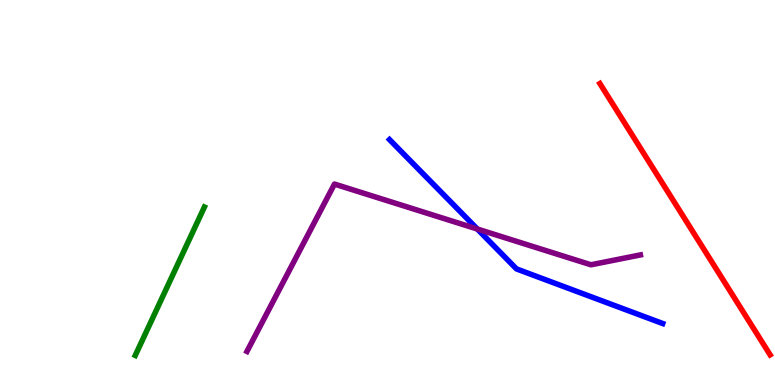[{'lines': ['blue', 'red'], 'intersections': []}, {'lines': ['green', 'red'], 'intersections': []}, {'lines': ['purple', 'red'], 'intersections': []}, {'lines': ['blue', 'green'], 'intersections': []}, {'lines': ['blue', 'purple'], 'intersections': [{'x': 6.16, 'y': 4.05}]}, {'lines': ['green', 'purple'], 'intersections': []}]